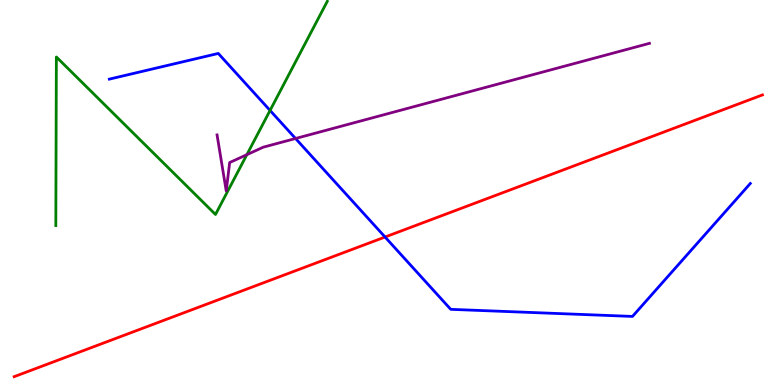[{'lines': ['blue', 'red'], 'intersections': [{'x': 4.97, 'y': 3.84}]}, {'lines': ['green', 'red'], 'intersections': []}, {'lines': ['purple', 'red'], 'intersections': []}, {'lines': ['blue', 'green'], 'intersections': [{'x': 3.48, 'y': 7.13}]}, {'lines': ['blue', 'purple'], 'intersections': [{'x': 3.81, 'y': 6.4}]}, {'lines': ['green', 'purple'], 'intersections': [{'x': 3.19, 'y': 5.98}]}]